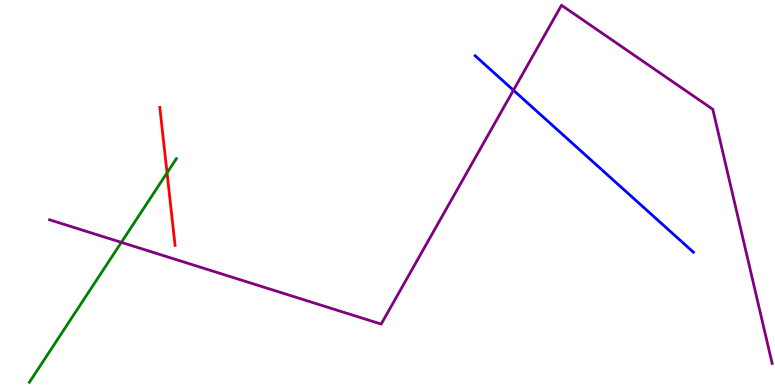[{'lines': ['blue', 'red'], 'intersections': []}, {'lines': ['green', 'red'], 'intersections': [{'x': 2.16, 'y': 5.51}]}, {'lines': ['purple', 'red'], 'intersections': []}, {'lines': ['blue', 'green'], 'intersections': []}, {'lines': ['blue', 'purple'], 'intersections': [{'x': 6.63, 'y': 7.66}]}, {'lines': ['green', 'purple'], 'intersections': [{'x': 1.57, 'y': 3.7}]}]